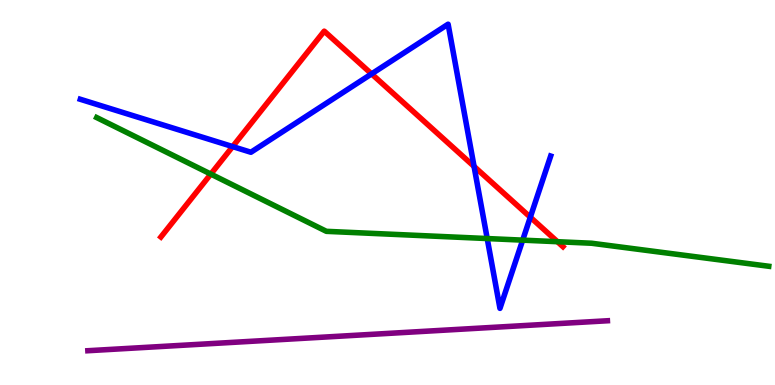[{'lines': ['blue', 'red'], 'intersections': [{'x': 3.0, 'y': 6.19}, {'x': 4.79, 'y': 8.08}, {'x': 6.12, 'y': 5.68}, {'x': 6.84, 'y': 4.36}]}, {'lines': ['green', 'red'], 'intersections': [{'x': 2.72, 'y': 5.48}, {'x': 7.19, 'y': 3.72}]}, {'lines': ['purple', 'red'], 'intersections': []}, {'lines': ['blue', 'green'], 'intersections': [{'x': 6.29, 'y': 3.8}, {'x': 6.74, 'y': 3.76}]}, {'lines': ['blue', 'purple'], 'intersections': []}, {'lines': ['green', 'purple'], 'intersections': []}]